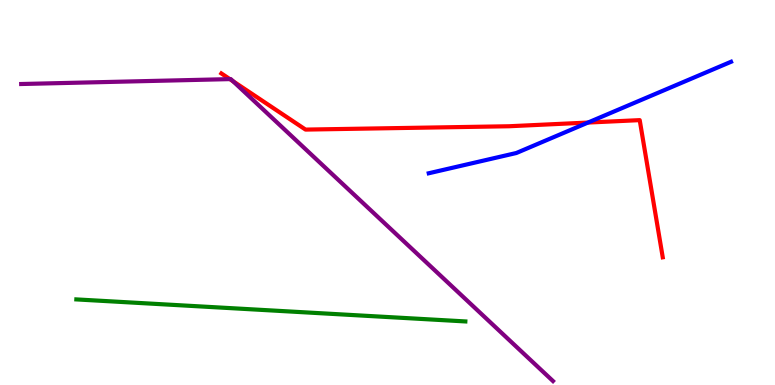[{'lines': ['blue', 'red'], 'intersections': [{'x': 7.59, 'y': 6.82}]}, {'lines': ['green', 'red'], 'intersections': []}, {'lines': ['purple', 'red'], 'intersections': [{'x': 2.97, 'y': 7.95}, {'x': 3.01, 'y': 7.89}]}, {'lines': ['blue', 'green'], 'intersections': []}, {'lines': ['blue', 'purple'], 'intersections': []}, {'lines': ['green', 'purple'], 'intersections': []}]